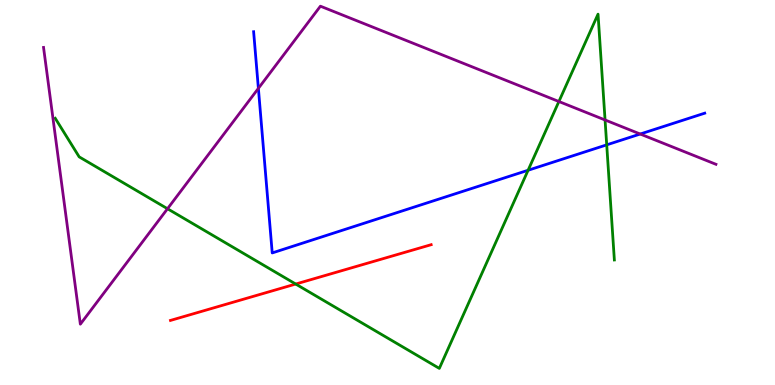[{'lines': ['blue', 'red'], 'intersections': []}, {'lines': ['green', 'red'], 'intersections': [{'x': 3.82, 'y': 2.62}]}, {'lines': ['purple', 'red'], 'intersections': []}, {'lines': ['blue', 'green'], 'intersections': [{'x': 6.81, 'y': 5.58}, {'x': 7.83, 'y': 6.24}]}, {'lines': ['blue', 'purple'], 'intersections': [{'x': 3.33, 'y': 7.71}, {'x': 8.26, 'y': 6.52}]}, {'lines': ['green', 'purple'], 'intersections': [{'x': 2.16, 'y': 4.58}, {'x': 7.21, 'y': 7.36}, {'x': 7.81, 'y': 6.88}]}]